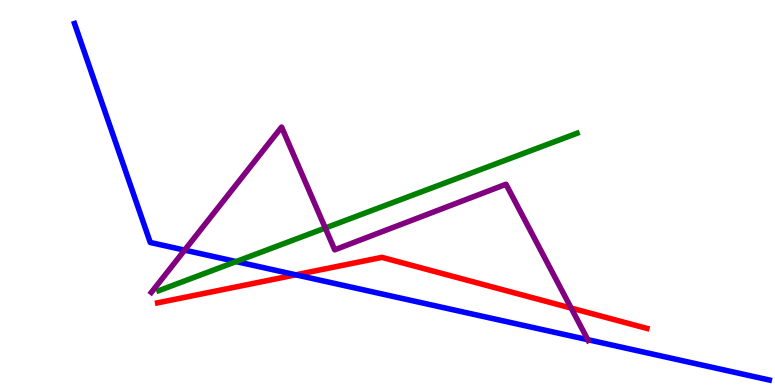[{'lines': ['blue', 'red'], 'intersections': [{'x': 3.82, 'y': 2.86}]}, {'lines': ['green', 'red'], 'intersections': []}, {'lines': ['purple', 'red'], 'intersections': [{'x': 7.37, 'y': 2.0}]}, {'lines': ['blue', 'green'], 'intersections': [{'x': 3.05, 'y': 3.21}]}, {'lines': ['blue', 'purple'], 'intersections': [{'x': 2.38, 'y': 3.5}, {'x': 7.58, 'y': 1.18}]}, {'lines': ['green', 'purple'], 'intersections': [{'x': 4.2, 'y': 4.08}]}]